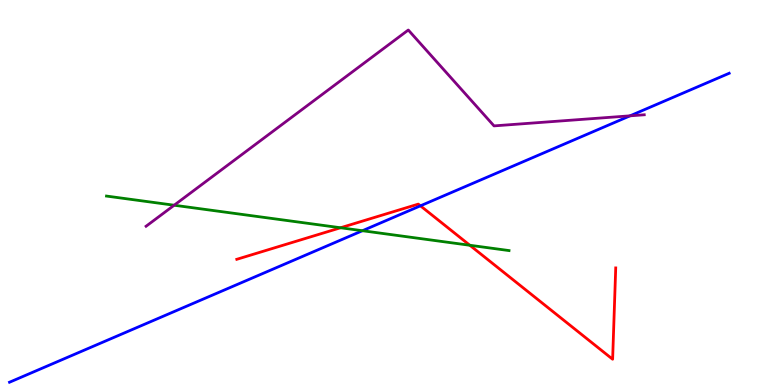[{'lines': ['blue', 'red'], 'intersections': [{'x': 5.42, 'y': 4.65}]}, {'lines': ['green', 'red'], 'intersections': [{'x': 4.39, 'y': 4.08}, {'x': 6.06, 'y': 3.63}]}, {'lines': ['purple', 'red'], 'intersections': []}, {'lines': ['blue', 'green'], 'intersections': [{'x': 4.68, 'y': 4.01}]}, {'lines': ['blue', 'purple'], 'intersections': [{'x': 8.13, 'y': 6.99}]}, {'lines': ['green', 'purple'], 'intersections': [{'x': 2.25, 'y': 4.67}]}]